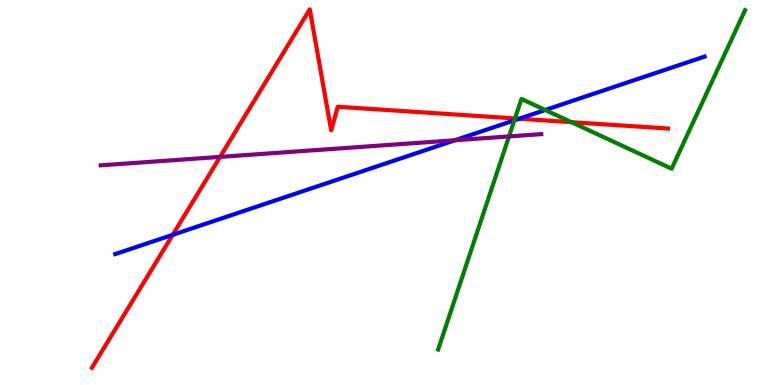[{'lines': ['blue', 'red'], 'intersections': [{'x': 2.23, 'y': 3.9}, {'x': 6.7, 'y': 6.92}]}, {'lines': ['green', 'red'], 'intersections': [{'x': 6.64, 'y': 6.92}, {'x': 7.37, 'y': 6.83}]}, {'lines': ['purple', 'red'], 'intersections': [{'x': 2.84, 'y': 5.92}]}, {'lines': ['blue', 'green'], 'intersections': [{'x': 6.64, 'y': 6.87}, {'x': 7.04, 'y': 7.14}]}, {'lines': ['blue', 'purple'], 'intersections': [{'x': 5.87, 'y': 6.36}]}, {'lines': ['green', 'purple'], 'intersections': [{'x': 6.57, 'y': 6.46}]}]